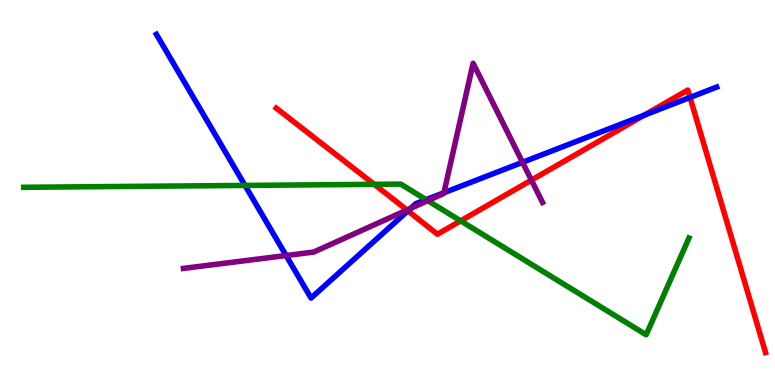[{'lines': ['blue', 'red'], 'intersections': [{'x': 5.26, 'y': 4.52}, {'x': 8.31, 'y': 7.01}, {'x': 8.9, 'y': 7.47}]}, {'lines': ['green', 'red'], 'intersections': [{'x': 4.83, 'y': 5.21}, {'x': 5.94, 'y': 4.26}]}, {'lines': ['purple', 'red'], 'intersections': [{'x': 5.25, 'y': 4.54}, {'x': 6.86, 'y': 5.32}]}, {'lines': ['blue', 'green'], 'intersections': [{'x': 3.16, 'y': 5.18}, {'x': 5.5, 'y': 4.81}]}, {'lines': ['blue', 'purple'], 'intersections': [{'x': 3.69, 'y': 3.36}, {'x': 5.3, 'y': 4.59}, {'x': 5.73, 'y': 4.99}, {'x': 6.74, 'y': 5.78}]}, {'lines': ['green', 'purple'], 'intersections': [{'x': 5.52, 'y': 4.79}]}]